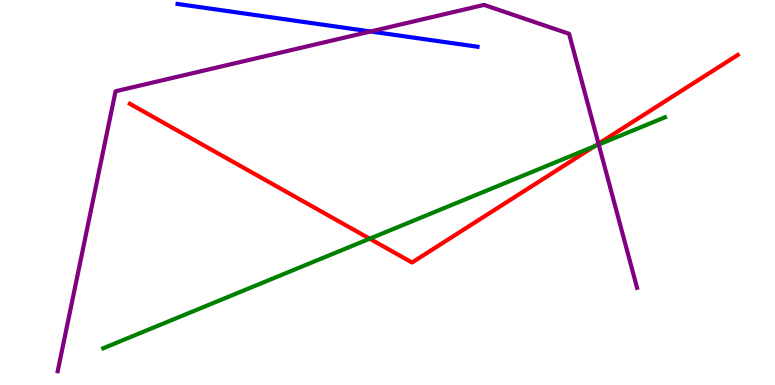[{'lines': ['blue', 'red'], 'intersections': []}, {'lines': ['green', 'red'], 'intersections': [{'x': 4.77, 'y': 3.8}, {'x': 7.67, 'y': 6.2}]}, {'lines': ['purple', 'red'], 'intersections': [{'x': 7.72, 'y': 6.27}]}, {'lines': ['blue', 'green'], 'intersections': []}, {'lines': ['blue', 'purple'], 'intersections': [{'x': 4.78, 'y': 9.18}]}, {'lines': ['green', 'purple'], 'intersections': [{'x': 7.73, 'y': 6.25}]}]